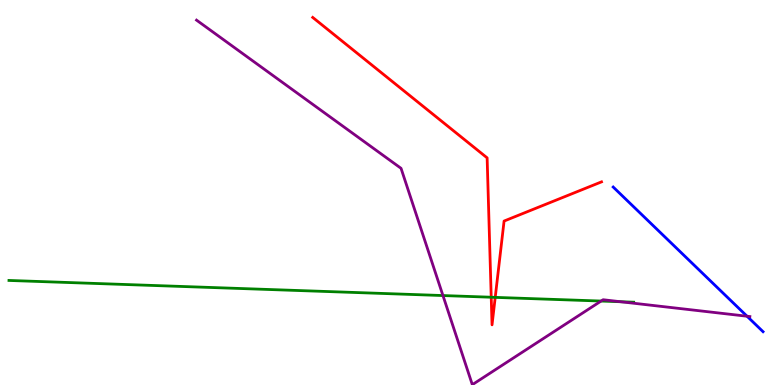[{'lines': ['blue', 'red'], 'intersections': []}, {'lines': ['green', 'red'], 'intersections': [{'x': 6.34, 'y': 2.28}, {'x': 6.39, 'y': 2.28}]}, {'lines': ['purple', 'red'], 'intersections': []}, {'lines': ['blue', 'green'], 'intersections': []}, {'lines': ['blue', 'purple'], 'intersections': [{'x': 9.64, 'y': 1.79}]}, {'lines': ['green', 'purple'], 'intersections': [{'x': 5.72, 'y': 2.32}, {'x': 7.76, 'y': 2.18}, {'x': 8.01, 'y': 2.16}]}]